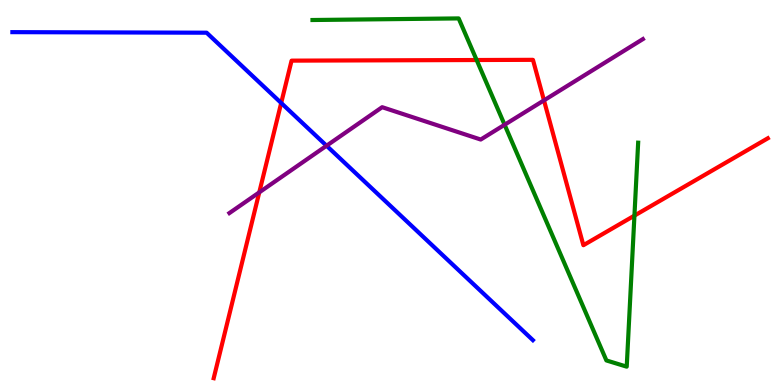[{'lines': ['blue', 'red'], 'intersections': [{'x': 3.63, 'y': 7.33}]}, {'lines': ['green', 'red'], 'intersections': [{'x': 6.15, 'y': 8.44}, {'x': 8.19, 'y': 4.4}]}, {'lines': ['purple', 'red'], 'intersections': [{'x': 3.35, 'y': 5.0}, {'x': 7.02, 'y': 7.39}]}, {'lines': ['blue', 'green'], 'intersections': []}, {'lines': ['blue', 'purple'], 'intersections': [{'x': 4.21, 'y': 6.21}]}, {'lines': ['green', 'purple'], 'intersections': [{'x': 6.51, 'y': 6.76}]}]